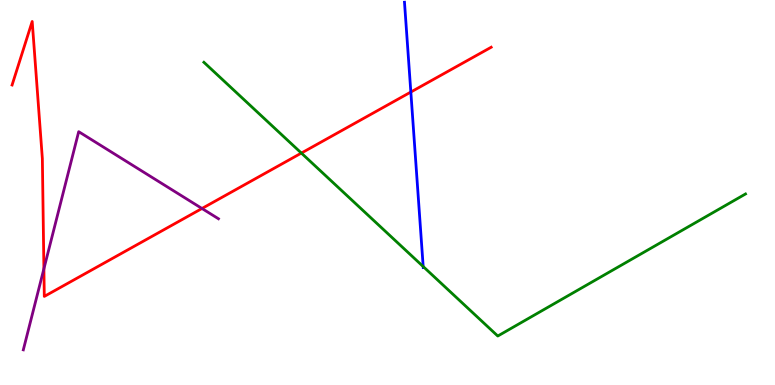[{'lines': ['blue', 'red'], 'intersections': [{'x': 5.3, 'y': 7.61}]}, {'lines': ['green', 'red'], 'intersections': [{'x': 3.89, 'y': 6.02}]}, {'lines': ['purple', 'red'], 'intersections': [{'x': 0.566, 'y': 3.02}, {'x': 2.61, 'y': 4.58}]}, {'lines': ['blue', 'green'], 'intersections': [{'x': 5.46, 'y': 3.08}]}, {'lines': ['blue', 'purple'], 'intersections': []}, {'lines': ['green', 'purple'], 'intersections': []}]